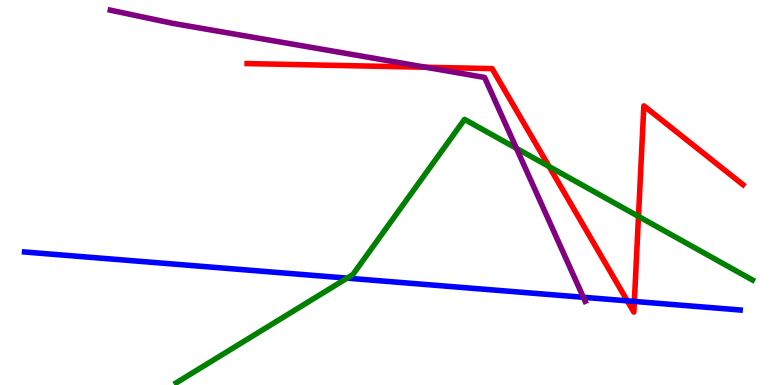[{'lines': ['blue', 'red'], 'intersections': [{'x': 8.09, 'y': 2.19}, {'x': 8.19, 'y': 2.17}]}, {'lines': ['green', 'red'], 'intersections': [{'x': 7.09, 'y': 5.67}, {'x': 8.24, 'y': 4.38}]}, {'lines': ['purple', 'red'], 'intersections': [{'x': 5.49, 'y': 8.25}]}, {'lines': ['blue', 'green'], 'intersections': [{'x': 4.48, 'y': 2.78}]}, {'lines': ['blue', 'purple'], 'intersections': [{'x': 7.53, 'y': 2.28}]}, {'lines': ['green', 'purple'], 'intersections': [{'x': 6.66, 'y': 6.15}]}]